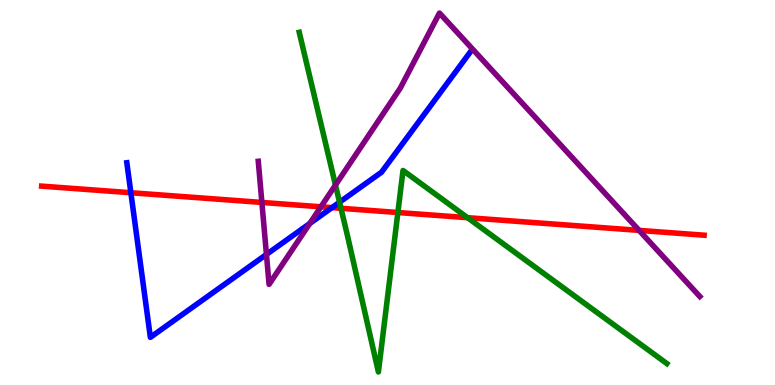[{'lines': ['blue', 'red'], 'intersections': [{'x': 1.69, 'y': 4.99}, {'x': 4.28, 'y': 4.61}]}, {'lines': ['green', 'red'], 'intersections': [{'x': 4.4, 'y': 4.59}, {'x': 5.13, 'y': 4.48}, {'x': 6.03, 'y': 4.35}]}, {'lines': ['purple', 'red'], 'intersections': [{'x': 3.38, 'y': 4.74}, {'x': 4.14, 'y': 4.63}, {'x': 8.25, 'y': 4.02}]}, {'lines': ['blue', 'green'], 'intersections': [{'x': 4.38, 'y': 4.75}]}, {'lines': ['blue', 'purple'], 'intersections': [{'x': 3.44, 'y': 3.39}, {'x': 4.0, 'y': 4.2}]}, {'lines': ['green', 'purple'], 'intersections': [{'x': 4.33, 'y': 5.19}]}]